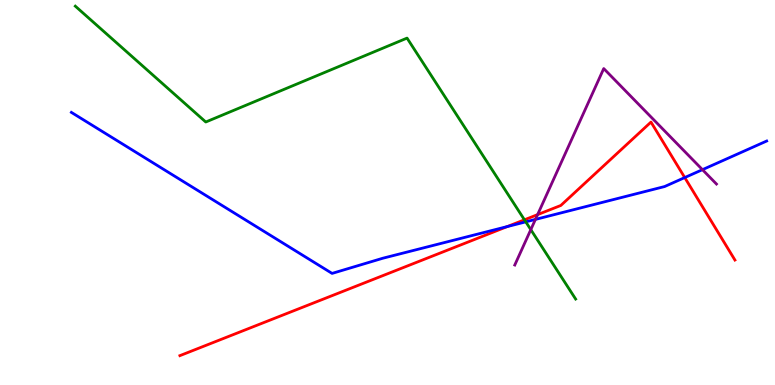[{'lines': ['blue', 'red'], 'intersections': [{'x': 6.55, 'y': 4.12}, {'x': 8.84, 'y': 5.39}]}, {'lines': ['green', 'red'], 'intersections': [{'x': 6.77, 'y': 4.29}]}, {'lines': ['purple', 'red'], 'intersections': [{'x': 6.94, 'y': 4.43}]}, {'lines': ['blue', 'green'], 'intersections': [{'x': 6.78, 'y': 4.24}]}, {'lines': ['blue', 'purple'], 'intersections': [{'x': 6.91, 'y': 4.3}, {'x': 9.06, 'y': 5.59}]}, {'lines': ['green', 'purple'], 'intersections': [{'x': 6.85, 'y': 4.04}]}]